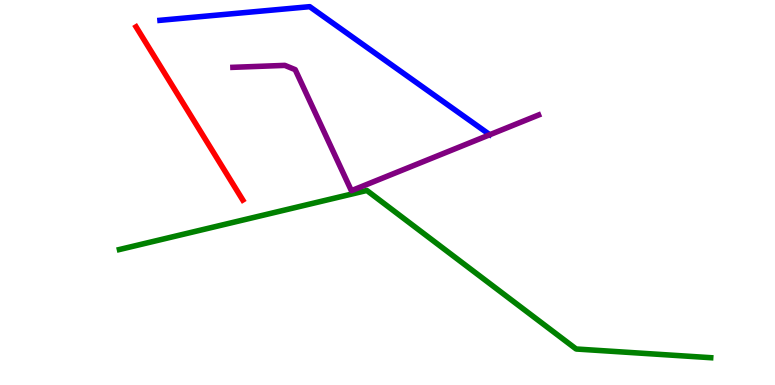[{'lines': ['blue', 'red'], 'intersections': []}, {'lines': ['green', 'red'], 'intersections': []}, {'lines': ['purple', 'red'], 'intersections': []}, {'lines': ['blue', 'green'], 'intersections': []}, {'lines': ['blue', 'purple'], 'intersections': []}, {'lines': ['green', 'purple'], 'intersections': []}]